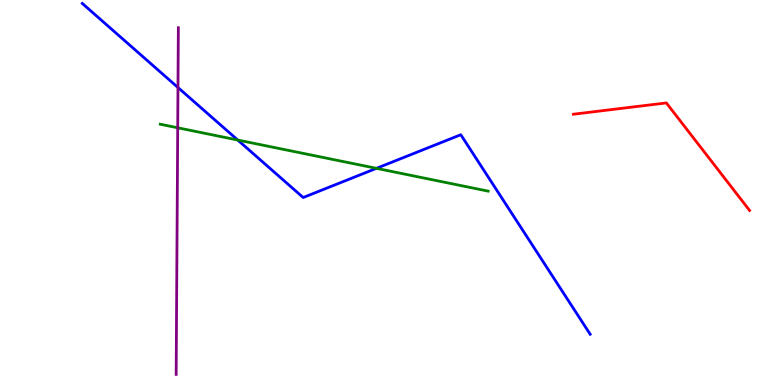[{'lines': ['blue', 'red'], 'intersections': []}, {'lines': ['green', 'red'], 'intersections': []}, {'lines': ['purple', 'red'], 'intersections': []}, {'lines': ['blue', 'green'], 'intersections': [{'x': 3.07, 'y': 6.36}, {'x': 4.86, 'y': 5.63}]}, {'lines': ['blue', 'purple'], 'intersections': [{'x': 2.3, 'y': 7.73}]}, {'lines': ['green', 'purple'], 'intersections': [{'x': 2.29, 'y': 6.68}]}]